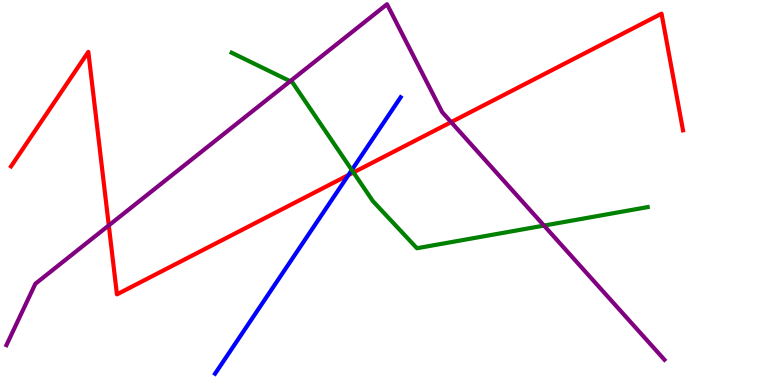[{'lines': ['blue', 'red'], 'intersections': [{'x': 4.5, 'y': 5.45}]}, {'lines': ['green', 'red'], 'intersections': [{'x': 4.56, 'y': 5.52}]}, {'lines': ['purple', 'red'], 'intersections': [{'x': 1.4, 'y': 4.15}, {'x': 5.82, 'y': 6.83}]}, {'lines': ['blue', 'green'], 'intersections': [{'x': 4.54, 'y': 5.58}]}, {'lines': ['blue', 'purple'], 'intersections': []}, {'lines': ['green', 'purple'], 'intersections': [{'x': 3.74, 'y': 7.89}, {'x': 7.02, 'y': 4.14}]}]